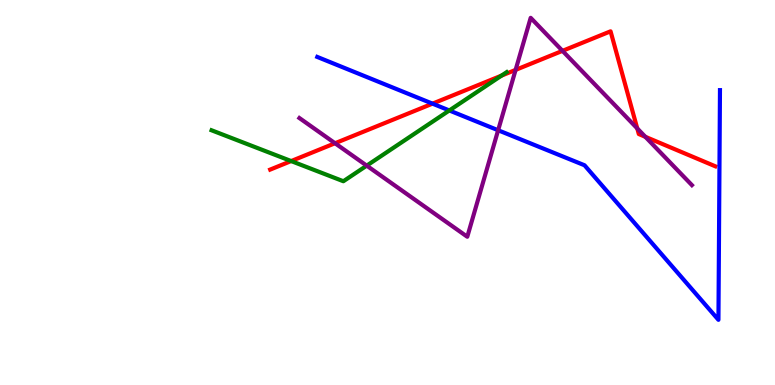[{'lines': ['blue', 'red'], 'intersections': [{'x': 5.58, 'y': 7.31}]}, {'lines': ['green', 'red'], 'intersections': [{'x': 3.76, 'y': 5.82}, {'x': 6.47, 'y': 8.04}]}, {'lines': ['purple', 'red'], 'intersections': [{'x': 4.32, 'y': 6.28}, {'x': 6.65, 'y': 8.18}, {'x': 7.26, 'y': 8.68}, {'x': 8.22, 'y': 6.66}, {'x': 8.33, 'y': 6.45}]}, {'lines': ['blue', 'green'], 'intersections': [{'x': 5.8, 'y': 7.13}]}, {'lines': ['blue', 'purple'], 'intersections': [{'x': 6.43, 'y': 6.62}]}, {'lines': ['green', 'purple'], 'intersections': [{'x': 4.73, 'y': 5.7}]}]